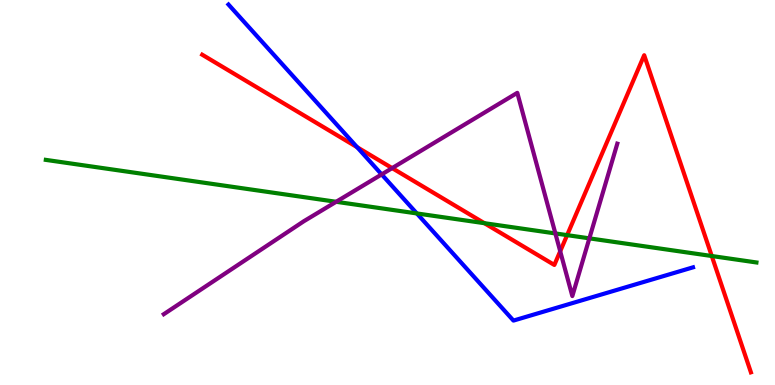[{'lines': ['blue', 'red'], 'intersections': [{'x': 4.61, 'y': 6.18}]}, {'lines': ['green', 'red'], 'intersections': [{'x': 6.25, 'y': 4.2}, {'x': 7.32, 'y': 3.89}, {'x': 9.18, 'y': 3.35}]}, {'lines': ['purple', 'red'], 'intersections': [{'x': 5.06, 'y': 5.63}, {'x': 7.23, 'y': 3.47}]}, {'lines': ['blue', 'green'], 'intersections': [{'x': 5.38, 'y': 4.46}]}, {'lines': ['blue', 'purple'], 'intersections': [{'x': 4.92, 'y': 5.47}]}, {'lines': ['green', 'purple'], 'intersections': [{'x': 4.34, 'y': 4.76}, {'x': 7.17, 'y': 3.94}, {'x': 7.6, 'y': 3.81}]}]